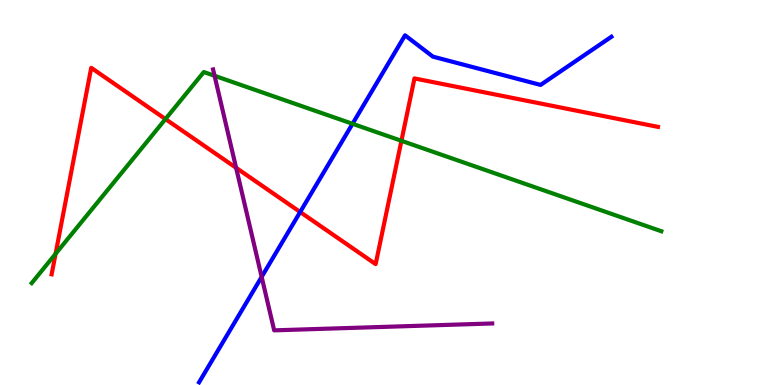[{'lines': ['blue', 'red'], 'intersections': [{'x': 3.87, 'y': 4.49}]}, {'lines': ['green', 'red'], 'intersections': [{'x': 0.717, 'y': 3.41}, {'x': 2.14, 'y': 6.91}, {'x': 5.18, 'y': 6.34}]}, {'lines': ['purple', 'red'], 'intersections': [{'x': 3.05, 'y': 5.64}]}, {'lines': ['blue', 'green'], 'intersections': [{'x': 4.55, 'y': 6.78}]}, {'lines': ['blue', 'purple'], 'intersections': [{'x': 3.38, 'y': 2.81}]}, {'lines': ['green', 'purple'], 'intersections': [{'x': 2.77, 'y': 8.03}]}]